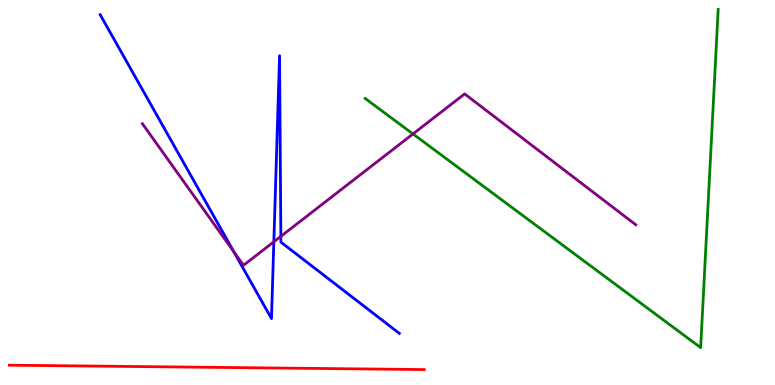[{'lines': ['blue', 'red'], 'intersections': []}, {'lines': ['green', 'red'], 'intersections': []}, {'lines': ['purple', 'red'], 'intersections': []}, {'lines': ['blue', 'green'], 'intersections': []}, {'lines': ['blue', 'purple'], 'intersections': [{'x': 3.02, 'y': 3.46}, {'x': 3.53, 'y': 3.72}, {'x': 3.62, 'y': 3.86}]}, {'lines': ['green', 'purple'], 'intersections': [{'x': 5.33, 'y': 6.52}]}]